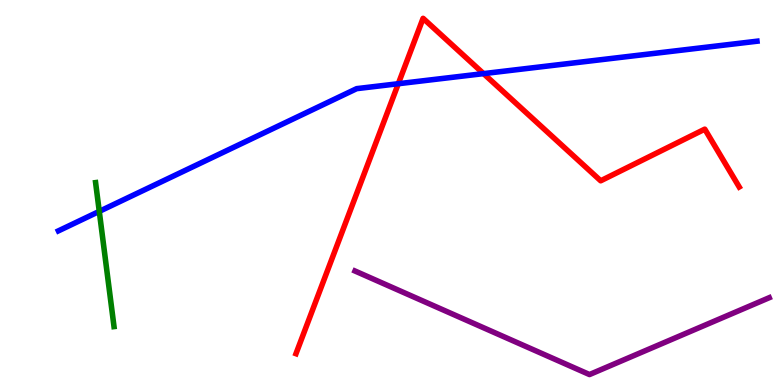[{'lines': ['blue', 'red'], 'intersections': [{'x': 5.14, 'y': 7.83}, {'x': 6.24, 'y': 8.09}]}, {'lines': ['green', 'red'], 'intersections': []}, {'lines': ['purple', 'red'], 'intersections': []}, {'lines': ['blue', 'green'], 'intersections': [{'x': 1.28, 'y': 4.51}]}, {'lines': ['blue', 'purple'], 'intersections': []}, {'lines': ['green', 'purple'], 'intersections': []}]